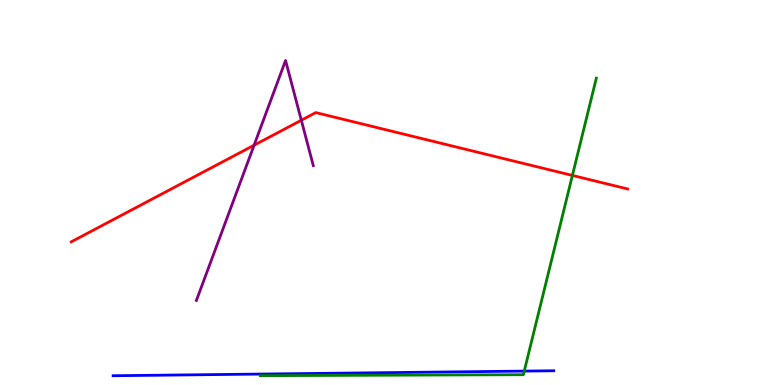[{'lines': ['blue', 'red'], 'intersections': []}, {'lines': ['green', 'red'], 'intersections': [{'x': 7.39, 'y': 5.44}]}, {'lines': ['purple', 'red'], 'intersections': [{'x': 3.28, 'y': 6.23}, {'x': 3.89, 'y': 6.88}]}, {'lines': ['blue', 'green'], 'intersections': [{'x': 6.76, 'y': 0.361}]}, {'lines': ['blue', 'purple'], 'intersections': []}, {'lines': ['green', 'purple'], 'intersections': []}]